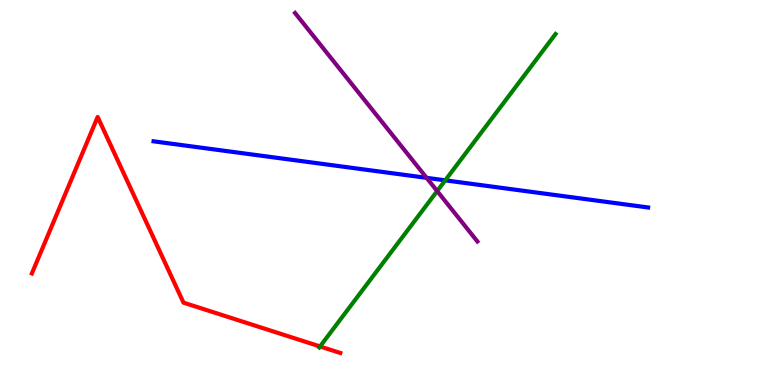[{'lines': ['blue', 'red'], 'intersections': []}, {'lines': ['green', 'red'], 'intersections': [{'x': 4.13, 'y': 1.0}]}, {'lines': ['purple', 'red'], 'intersections': []}, {'lines': ['blue', 'green'], 'intersections': [{'x': 5.75, 'y': 5.32}]}, {'lines': ['blue', 'purple'], 'intersections': [{'x': 5.5, 'y': 5.38}]}, {'lines': ['green', 'purple'], 'intersections': [{'x': 5.64, 'y': 5.04}]}]